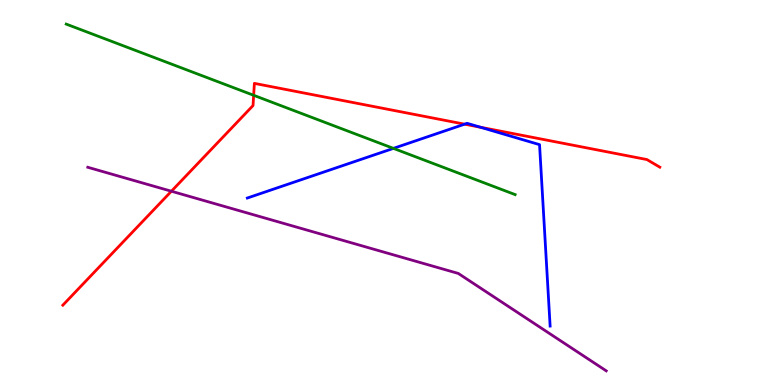[{'lines': ['blue', 'red'], 'intersections': [{'x': 6.0, 'y': 6.77}, {'x': 6.2, 'y': 6.69}]}, {'lines': ['green', 'red'], 'intersections': [{'x': 3.27, 'y': 7.52}]}, {'lines': ['purple', 'red'], 'intersections': [{'x': 2.21, 'y': 5.03}]}, {'lines': ['blue', 'green'], 'intersections': [{'x': 5.08, 'y': 6.15}]}, {'lines': ['blue', 'purple'], 'intersections': []}, {'lines': ['green', 'purple'], 'intersections': []}]